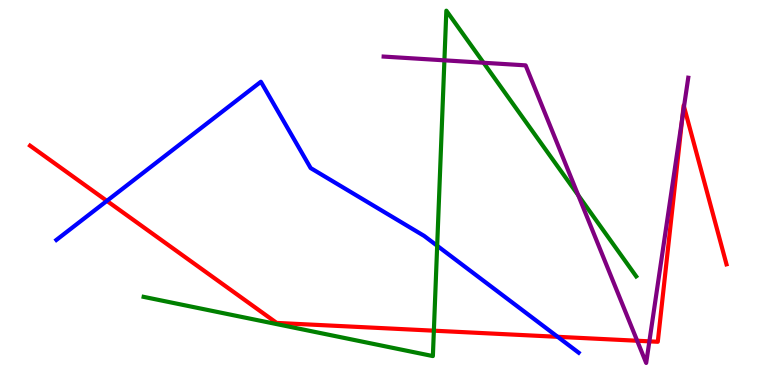[{'lines': ['blue', 'red'], 'intersections': [{'x': 1.38, 'y': 4.78}, {'x': 7.2, 'y': 1.25}]}, {'lines': ['green', 'red'], 'intersections': [{'x': 5.6, 'y': 1.41}]}, {'lines': ['purple', 'red'], 'intersections': [{'x': 8.22, 'y': 1.15}, {'x': 8.38, 'y': 1.13}, {'x': 8.8, 'y': 6.91}, {'x': 8.83, 'y': 7.23}]}, {'lines': ['blue', 'green'], 'intersections': [{'x': 5.64, 'y': 3.62}]}, {'lines': ['blue', 'purple'], 'intersections': []}, {'lines': ['green', 'purple'], 'intersections': [{'x': 5.73, 'y': 8.43}, {'x': 6.24, 'y': 8.37}, {'x': 7.46, 'y': 4.93}]}]